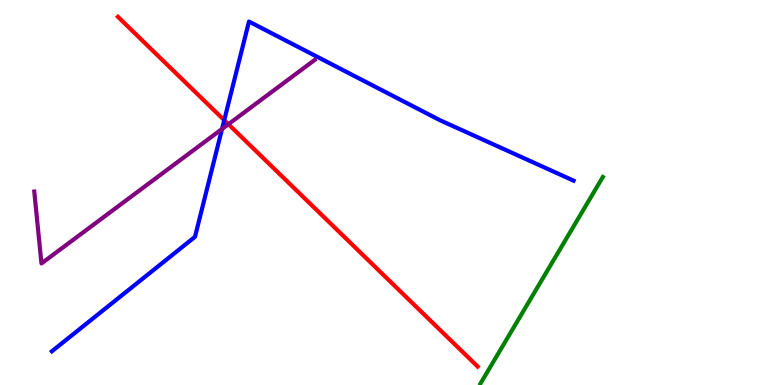[{'lines': ['blue', 'red'], 'intersections': [{'x': 2.89, 'y': 6.88}]}, {'lines': ['green', 'red'], 'intersections': []}, {'lines': ['purple', 'red'], 'intersections': [{'x': 2.95, 'y': 6.77}]}, {'lines': ['blue', 'green'], 'intersections': []}, {'lines': ['blue', 'purple'], 'intersections': [{'x': 2.87, 'y': 6.65}]}, {'lines': ['green', 'purple'], 'intersections': []}]